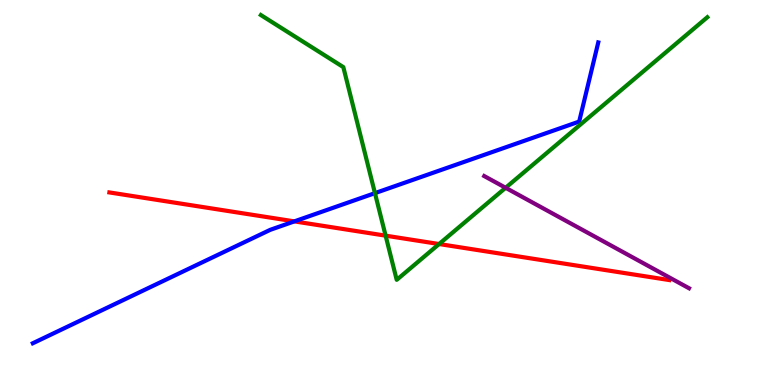[{'lines': ['blue', 'red'], 'intersections': [{'x': 3.8, 'y': 4.25}]}, {'lines': ['green', 'red'], 'intersections': [{'x': 4.98, 'y': 3.88}, {'x': 5.67, 'y': 3.66}]}, {'lines': ['purple', 'red'], 'intersections': []}, {'lines': ['blue', 'green'], 'intersections': [{'x': 4.84, 'y': 4.98}]}, {'lines': ['blue', 'purple'], 'intersections': []}, {'lines': ['green', 'purple'], 'intersections': [{'x': 6.52, 'y': 5.12}]}]